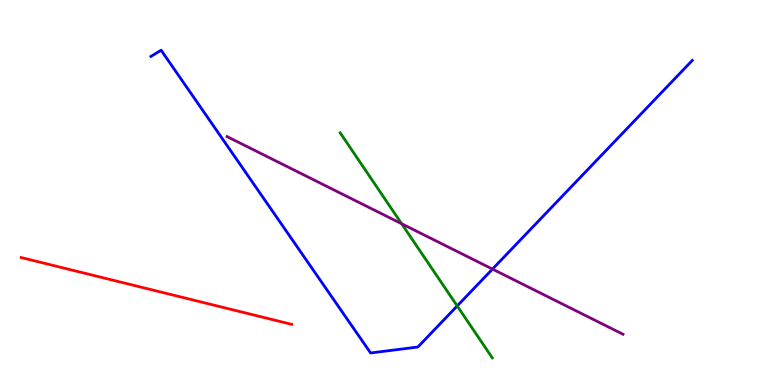[{'lines': ['blue', 'red'], 'intersections': []}, {'lines': ['green', 'red'], 'intersections': []}, {'lines': ['purple', 'red'], 'intersections': []}, {'lines': ['blue', 'green'], 'intersections': [{'x': 5.9, 'y': 2.05}]}, {'lines': ['blue', 'purple'], 'intersections': [{'x': 6.35, 'y': 3.01}]}, {'lines': ['green', 'purple'], 'intersections': [{'x': 5.18, 'y': 4.19}]}]